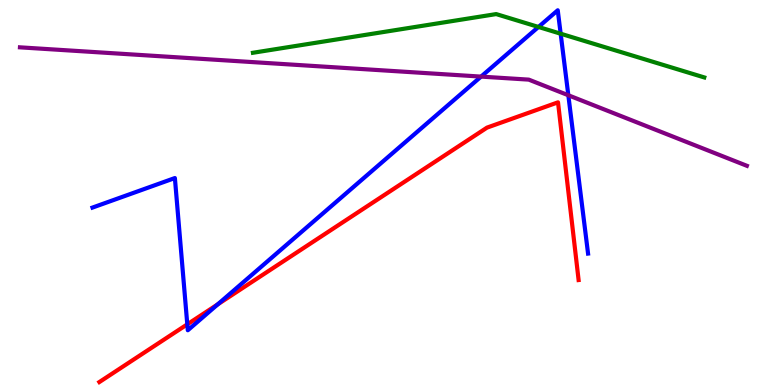[{'lines': ['blue', 'red'], 'intersections': [{'x': 2.42, 'y': 1.58}, {'x': 2.81, 'y': 2.1}]}, {'lines': ['green', 'red'], 'intersections': []}, {'lines': ['purple', 'red'], 'intersections': []}, {'lines': ['blue', 'green'], 'intersections': [{'x': 6.95, 'y': 9.3}, {'x': 7.23, 'y': 9.12}]}, {'lines': ['blue', 'purple'], 'intersections': [{'x': 6.21, 'y': 8.01}, {'x': 7.33, 'y': 7.53}]}, {'lines': ['green', 'purple'], 'intersections': []}]